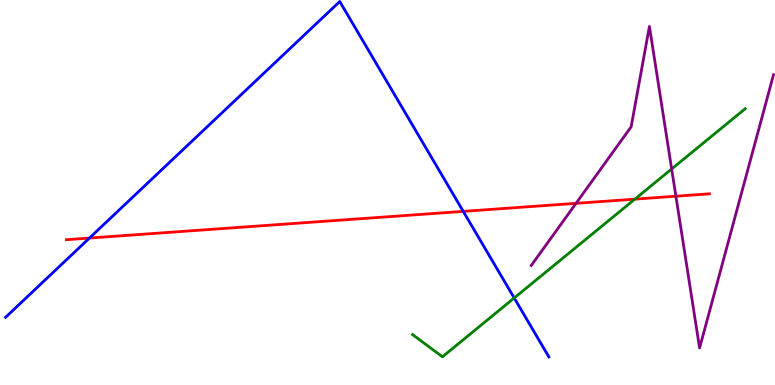[{'lines': ['blue', 'red'], 'intersections': [{'x': 1.15, 'y': 3.82}, {'x': 5.98, 'y': 4.51}]}, {'lines': ['green', 'red'], 'intersections': [{'x': 8.19, 'y': 4.83}]}, {'lines': ['purple', 'red'], 'intersections': [{'x': 7.43, 'y': 4.72}, {'x': 8.72, 'y': 4.9}]}, {'lines': ['blue', 'green'], 'intersections': [{'x': 6.64, 'y': 2.26}]}, {'lines': ['blue', 'purple'], 'intersections': []}, {'lines': ['green', 'purple'], 'intersections': [{'x': 8.67, 'y': 5.61}]}]